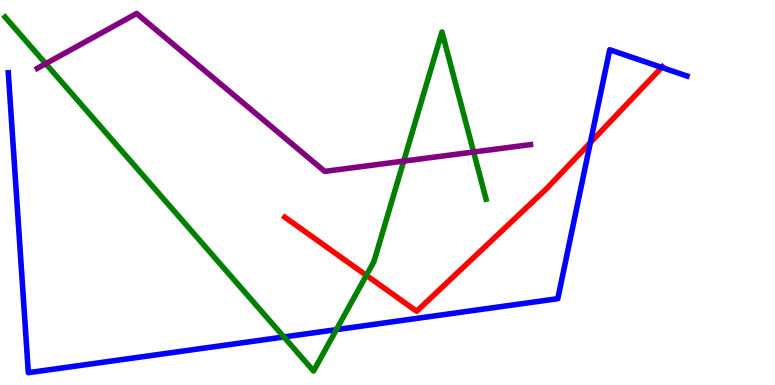[{'lines': ['blue', 'red'], 'intersections': [{'x': 7.62, 'y': 6.3}, {'x': 8.54, 'y': 8.25}]}, {'lines': ['green', 'red'], 'intersections': [{'x': 4.73, 'y': 2.85}]}, {'lines': ['purple', 'red'], 'intersections': []}, {'lines': ['blue', 'green'], 'intersections': [{'x': 3.66, 'y': 1.25}, {'x': 4.34, 'y': 1.44}]}, {'lines': ['blue', 'purple'], 'intersections': []}, {'lines': ['green', 'purple'], 'intersections': [{'x': 0.59, 'y': 8.35}, {'x': 5.21, 'y': 5.82}, {'x': 6.11, 'y': 6.05}]}]